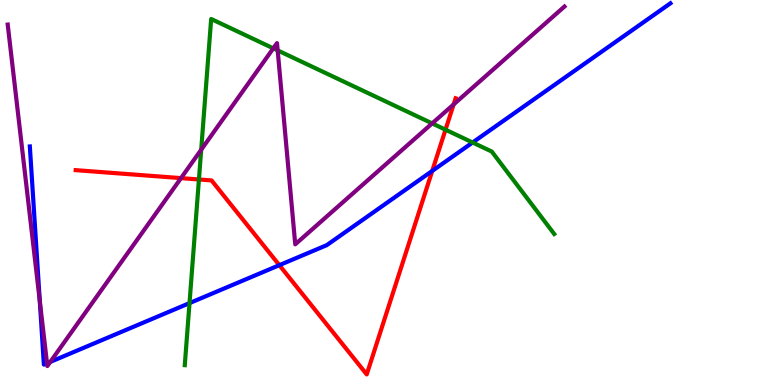[{'lines': ['blue', 'red'], 'intersections': [{'x': 3.6, 'y': 3.11}, {'x': 5.58, 'y': 5.56}]}, {'lines': ['green', 'red'], 'intersections': [{'x': 2.57, 'y': 5.34}, {'x': 5.75, 'y': 6.63}]}, {'lines': ['purple', 'red'], 'intersections': [{'x': 2.34, 'y': 5.37}, {'x': 5.85, 'y': 7.29}]}, {'lines': ['blue', 'green'], 'intersections': [{'x': 2.45, 'y': 2.13}, {'x': 6.1, 'y': 6.3}]}, {'lines': ['blue', 'purple'], 'intersections': [{'x': 0.513, 'y': 2.18}, {'x': 0.607, 'y': 0.564}, {'x': 0.649, 'y': 0.6}]}, {'lines': ['green', 'purple'], 'intersections': [{'x': 2.6, 'y': 6.11}, {'x': 3.53, 'y': 8.74}, {'x': 3.58, 'y': 8.69}, {'x': 5.58, 'y': 6.8}]}]